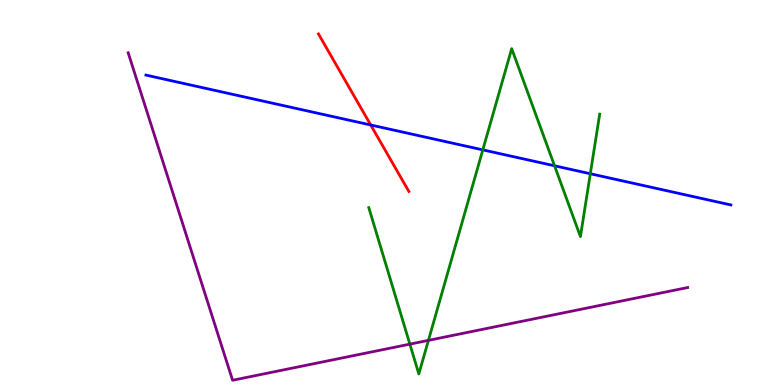[{'lines': ['blue', 'red'], 'intersections': [{'x': 4.78, 'y': 6.75}]}, {'lines': ['green', 'red'], 'intersections': []}, {'lines': ['purple', 'red'], 'intersections': []}, {'lines': ['blue', 'green'], 'intersections': [{'x': 6.23, 'y': 6.11}, {'x': 7.16, 'y': 5.69}, {'x': 7.62, 'y': 5.49}]}, {'lines': ['blue', 'purple'], 'intersections': []}, {'lines': ['green', 'purple'], 'intersections': [{'x': 5.29, 'y': 1.06}, {'x': 5.53, 'y': 1.16}]}]